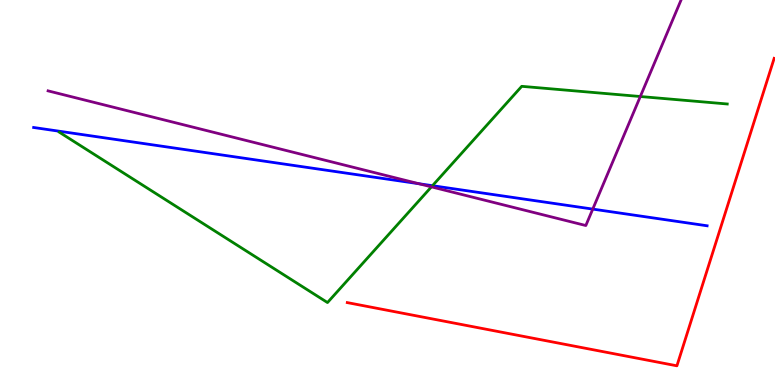[{'lines': ['blue', 'red'], 'intersections': []}, {'lines': ['green', 'red'], 'intersections': []}, {'lines': ['purple', 'red'], 'intersections': []}, {'lines': ['blue', 'green'], 'intersections': [{'x': 5.58, 'y': 5.18}]}, {'lines': ['blue', 'purple'], 'intersections': [{'x': 5.4, 'y': 5.23}, {'x': 7.65, 'y': 4.57}]}, {'lines': ['green', 'purple'], 'intersections': [{'x': 5.57, 'y': 5.15}, {'x': 8.26, 'y': 7.49}]}]